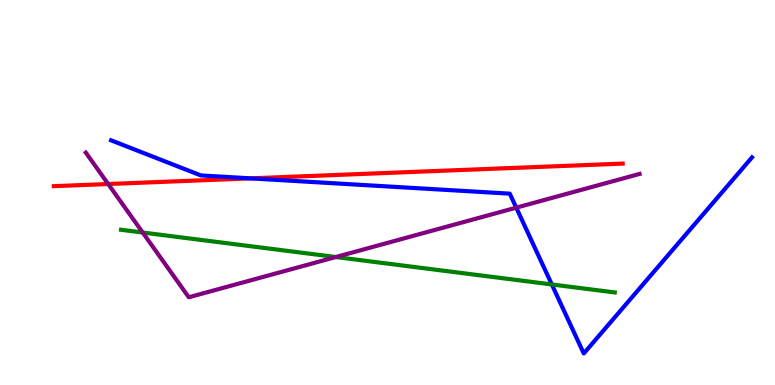[{'lines': ['blue', 'red'], 'intersections': [{'x': 3.23, 'y': 5.37}]}, {'lines': ['green', 'red'], 'intersections': []}, {'lines': ['purple', 'red'], 'intersections': [{'x': 1.4, 'y': 5.22}]}, {'lines': ['blue', 'green'], 'intersections': [{'x': 7.12, 'y': 2.61}]}, {'lines': ['blue', 'purple'], 'intersections': [{'x': 6.66, 'y': 4.61}]}, {'lines': ['green', 'purple'], 'intersections': [{'x': 1.84, 'y': 3.96}, {'x': 4.33, 'y': 3.32}]}]